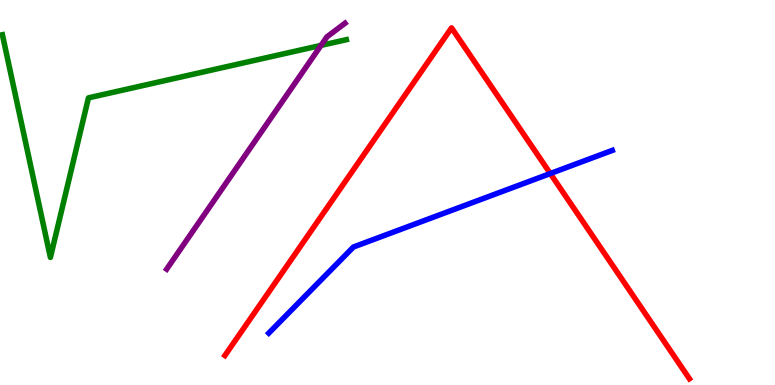[{'lines': ['blue', 'red'], 'intersections': [{'x': 7.1, 'y': 5.49}]}, {'lines': ['green', 'red'], 'intersections': []}, {'lines': ['purple', 'red'], 'intersections': []}, {'lines': ['blue', 'green'], 'intersections': []}, {'lines': ['blue', 'purple'], 'intersections': []}, {'lines': ['green', 'purple'], 'intersections': [{'x': 4.14, 'y': 8.82}]}]